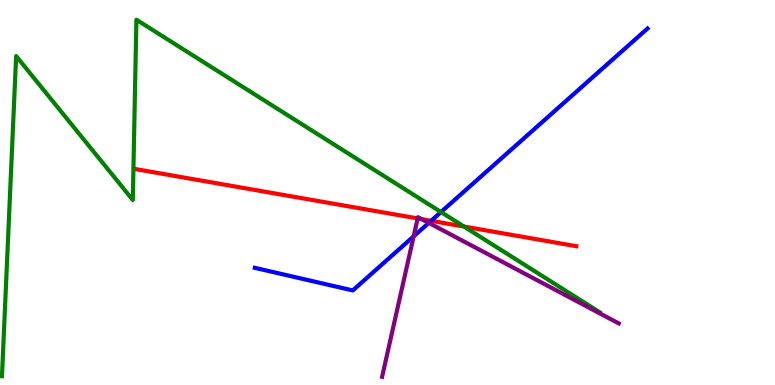[{'lines': ['blue', 'red'], 'intersections': [{'x': 5.56, 'y': 4.27}]}, {'lines': ['green', 'red'], 'intersections': [{'x': 5.99, 'y': 4.12}]}, {'lines': ['purple', 'red'], 'intersections': [{'x': 5.39, 'y': 4.33}, {'x': 5.44, 'y': 4.31}]}, {'lines': ['blue', 'green'], 'intersections': [{'x': 5.69, 'y': 4.49}]}, {'lines': ['blue', 'purple'], 'intersections': [{'x': 5.34, 'y': 3.86}, {'x': 5.53, 'y': 4.21}]}, {'lines': ['green', 'purple'], 'intersections': []}]